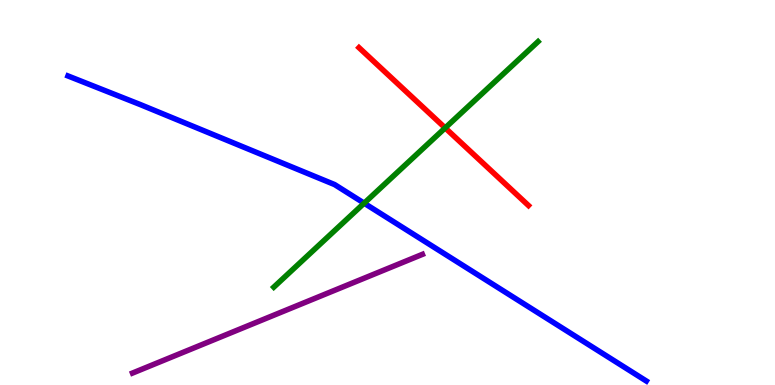[{'lines': ['blue', 'red'], 'intersections': []}, {'lines': ['green', 'red'], 'intersections': [{'x': 5.74, 'y': 6.68}]}, {'lines': ['purple', 'red'], 'intersections': []}, {'lines': ['blue', 'green'], 'intersections': [{'x': 4.7, 'y': 4.72}]}, {'lines': ['blue', 'purple'], 'intersections': []}, {'lines': ['green', 'purple'], 'intersections': []}]